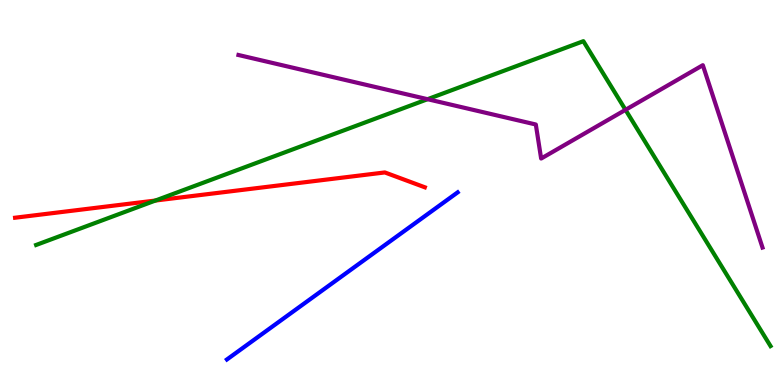[{'lines': ['blue', 'red'], 'intersections': []}, {'lines': ['green', 'red'], 'intersections': [{'x': 2.01, 'y': 4.79}]}, {'lines': ['purple', 'red'], 'intersections': []}, {'lines': ['blue', 'green'], 'intersections': []}, {'lines': ['blue', 'purple'], 'intersections': []}, {'lines': ['green', 'purple'], 'intersections': [{'x': 5.52, 'y': 7.42}, {'x': 8.07, 'y': 7.15}]}]